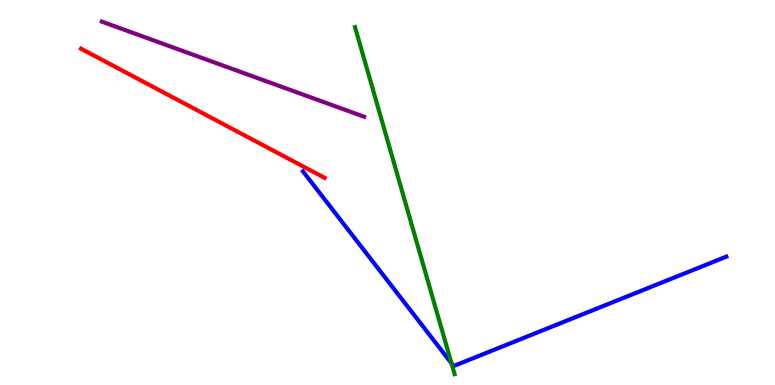[{'lines': ['blue', 'red'], 'intersections': []}, {'lines': ['green', 'red'], 'intersections': []}, {'lines': ['purple', 'red'], 'intersections': []}, {'lines': ['blue', 'green'], 'intersections': [{'x': 5.83, 'y': 0.566}]}, {'lines': ['blue', 'purple'], 'intersections': []}, {'lines': ['green', 'purple'], 'intersections': []}]